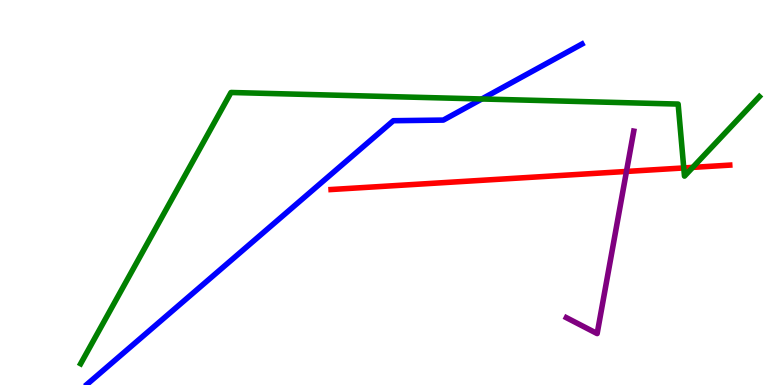[{'lines': ['blue', 'red'], 'intersections': []}, {'lines': ['green', 'red'], 'intersections': [{'x': 8.82, 'y': 5.64}, {'x': 8.94, 'y': 5.65}]}, {'lines': ['purple', 'red'], 'intersections': [{'x': 8.08, 'y': 5.55}]}, {'lines': ['blue', 'green'], 'intersections': [{'x': 6.22, 'y': 7.43}]}, {'lines': ['blue', 'purple'], 'intersections': []}, {'lines': ['green', 'purple'], 'intersections': []}]